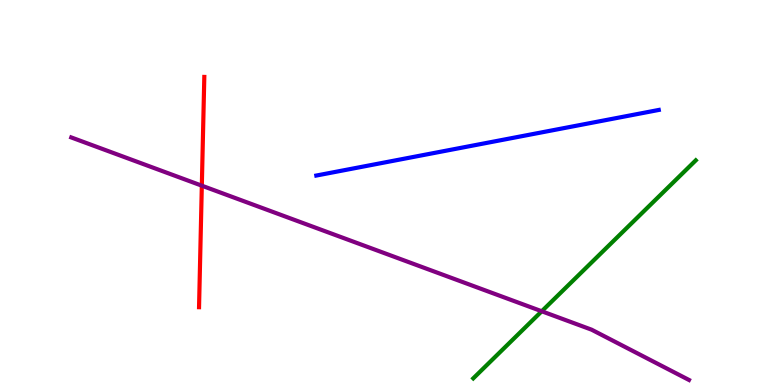[{'lines': ['blue', 'red'], 'intersections': []}, {'lines': ['green', 'red'], 'intersections': []}, {'lines': ['purple', 'red'], 'intersections': [{'x': 2.6, 'y': 5.18}]}, {'lines': ['blue', 'green'], 'intersections': []}, {'lines': ['blue', 'purple'], 'intersections': []}, {'lines': ['green', 'purple'], 'intersections': [{'x': 6.99, 'y': 1.92}]}]